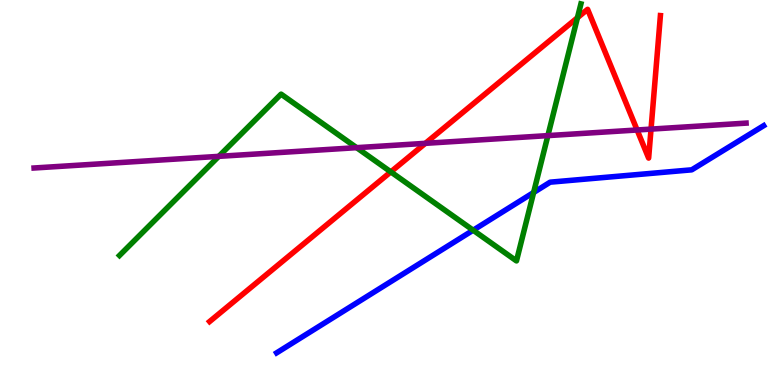[{'lines': ['blue', 'red'], 'intersections': []}, {'lines': ['green', 'red'], 'intersections': [{'x': 5.04, 'y': 5.54}, {'x': 7.45, 'y': 9.54}]}, {'lines': ['purple', 'red'], 'intersections': [{'x': 5.49, 'y': 6.28}, {'x': 8.22, 'y': 6.62}, {'x': 8.4, 'y': 6.65}]}, {'lines': ['blue', 'green'], 'intersections': [{'x': 6.11, 'y': 4.02}, {'x': 6.89, 'y': 5.0}]}, {'lines': ['blue', 'purple'], 'intersections': []}, {'lines': ['green', 'purple'], 'intersections': [{'x': 2.82, 'y': 5.94}, {'x': 4.6, 'y': 6.16}, {'x': 7.07, 'y': 6.48}]}]